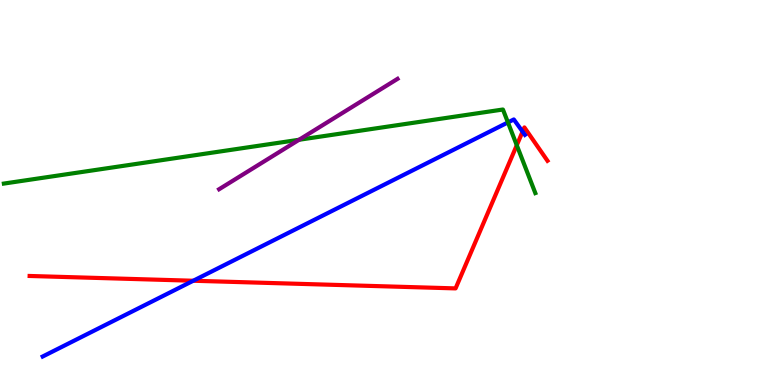[{'lines': ['blue', 'red'], 'intersections': [{'x': 2.49, 'y': 2.71}, {'x': 6.74, 'y': 6.58}]}, {'lines': ['green', 'red'], 'intersections': [{'x': 6.67, 'y': 6.23}]}, {'lines': ['purple', 'red'], 'intersections': []}, {'lines': ['blue', 'green'], 'intersections': [{'x': 6.55, 'y': 6.82}]}, {'lines': ['blue', 'purple'], 'intersections': []}, {'lines': ['green', 'purple'], 'intersections': [{'x': 3.86, 'y': 6.37}]}]